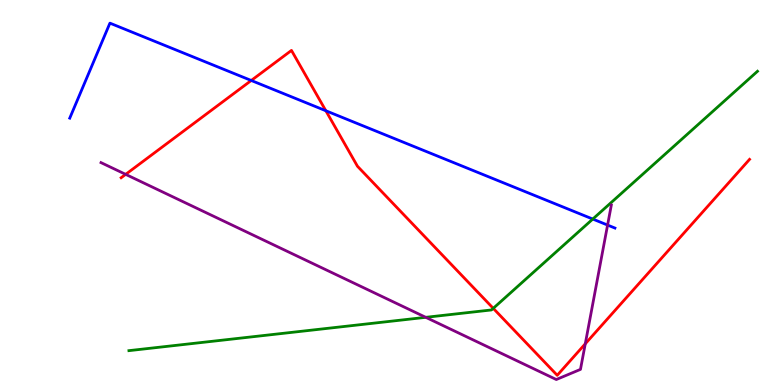[{'lines': ['blue', 'red'], 'intersections': [{'x': 3.24, 'y': 7.91}, {'x': 4.2, 'y': 7.12}]}, {'lines': ['green', 'red'], 'intersections': [{'x': 6.36, 'y': 1.99}]}, {'lines': ['purple', 'red'], 'intersections': [{'x': 1.62, 'y': 5.47}, {'x': 7.55, 'y': 1.07}]}, {'lines': ['blue', 'green'], 'intersections': [{'x': 7.65, 'y': 4.31}]}, {'lines': ['blue', 'purple'], 'intersections': [{'x': 7.84, 'y': 4.15}]}, {'lines': ['green', 'purple'], 'intersections': [{'x': 5.49, 'y': 1.76}]}]